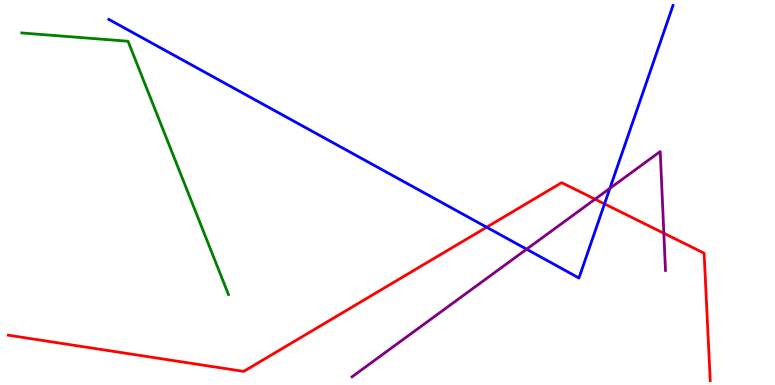[{'lines': ['blue', 'red'], 'intersections': [{'x': 6.28, 'y': 4.1}, {'x': 7.8, 'y': 4.7}]}, {'lines': ['green', 'red'], 'intersections': []}, {'lines': ['purple', 'red'], 'intersections': [{'x': 7.68, 'y': 4.83}, {'x': 8.57, 'y': 3.94}]}, {'lines': ['blue', 'green'], 'intersections': []}, {'lines': ['blue', 'purple'], 'intersections': [{'x': 6.8, 'y': 3.53}, {'x': 7.87, 'y': 5.11}]}, {'lines': ['green', 'purple'], 'intersections': []}]